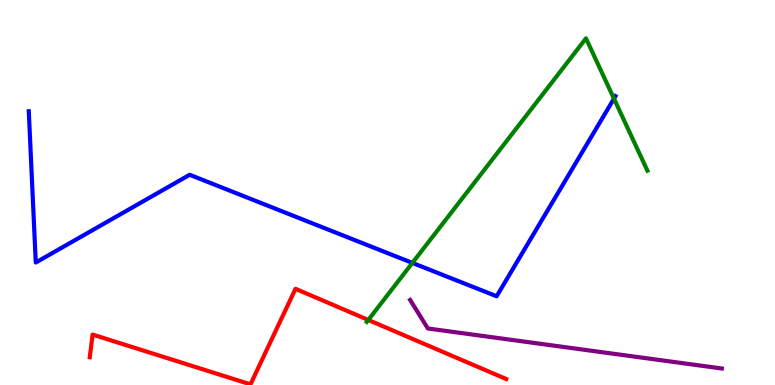[{'lines': ['blue', 'red'], 'intersections': []}, {'lines': ['green', 'red'], 'intersections': [{'x': 4.75, 'y': 1.69}]}, {'lines': ['purple', 'red'], 'intersections': []}, {'lines': ['blue', 'green'], 'intersections': [{'x': 5.32, 'y': 3.17}, {'x': 7.92, 'y': 7.44}]}, {'lines': ['blue', 'purple'], 'intersections': []}, {'lines': ['green', 'purple'], 'intersections': []}]